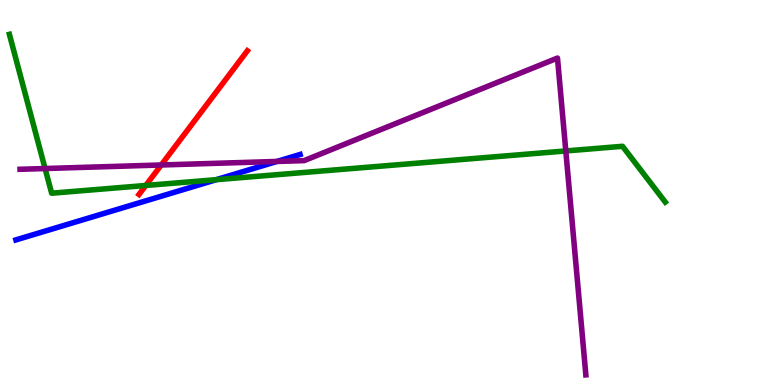[{'lines': ['blue', 'red'], 'intersections': []}, {'lines': ['green', 'red'], 'intersections': [{'x': 1.88, 'y': 5.18}]}, {'lines': ['purple', 'red'], 'intersections': [{'x': 2.08, 'y': 5.71}]}, {'lines': ['blue', 'green'], 'intersections': [{'x': 2.79, 'y': 5.33}]}, {'lines': ['blue', 'purple'], 'intersections': [{'x': 3.57, 'y': 5.81}]}, {'lines': ['green', 'purple'], 'intersections': [{'x': 0.582, 'y': 5.62}, {'x': 7.3, 'y': 6.08}]}]